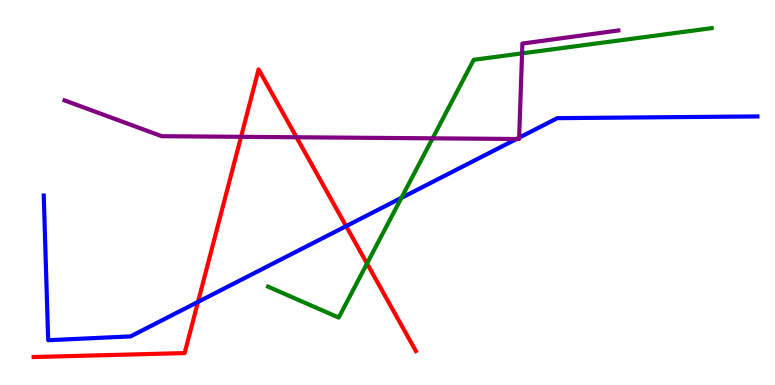[{'lines': ['blue', 'red'], 'intersections': [{'x': 2.55, 'y': 2.16}, {'x': 4.47, 'y': 4.13}]}, {'lines': ['green', 'red'], 'intersections': [{'x': 4.74, 'y': 3.16}]}, {'lines': ['purple', 'red'], 'intersections': [{'x': 3.11, 'y': 6.45}, {'x': 3.83, 'y': 6.43}]}, {'lines': ['blue', 'green'], 'intersections': [{'x': 5.18, 'y': 4.86}]}, {'lines': ['blue', 'purple'], 'intersections': [{'x': 6.67, 'y': 6.39}, {'x': 6.7, 'y': 6.42}]}, {'lines': ['green', 'purple'], 'intersections': [{'x': 5.58, 'y': 6.41}, {'x': 6.74, 'y': 8.61}]}]